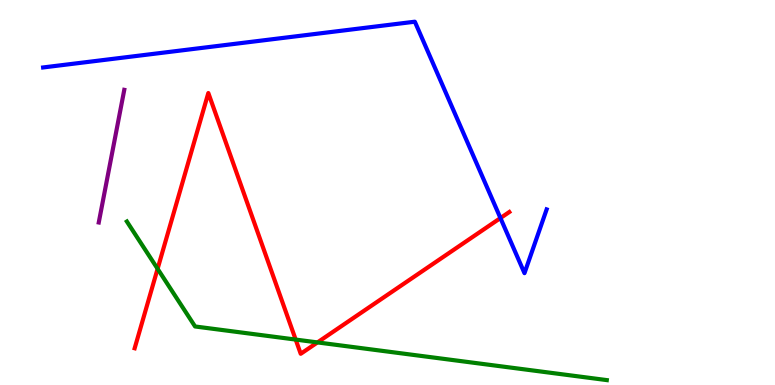[{'lines': ['blue', 'red'], 'intersections': [{'x': 6.46, 'y': 4.34}]}, {'lines': ['green', 'red'], 'intersections': [{'x': 2.03, 'y': 3.02}, {'x': 3.82, 'y': 1.18}, {'x': 4.1, 'y': 1.11}]}, {'lines': ['purple', 'red'], 'intersections': []}, {'lines': ['blue', 'green'], 'intersections': []}, {'lines': ['blue', 'purple'], 'intersections': []}, {'lines': ['green', 'purple'], 'intersections': []}]